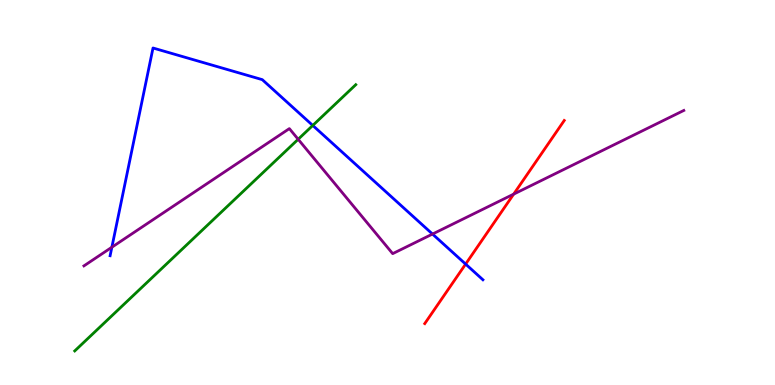[{'lines': ['blue', 'red'], 'intersections': [{'x': 6.01, 'y': 3.14}]}, {'lines': ['green', 'red'], 'intersections': []}, {'lines': ['purple', 'red'], 'intersections': [{'x': 6.63, 'y': 4.96}]}, {'lines': ['blue', 'green'], 'intersections': [{'x': 4.04, 'y': 6.74}]}, {'lines': ['blue', 'purple'], 'intersections': [{'x': 1.44, 'y': 3.58}, {'x': 5.58, 'y': 3.92}]}, {'lines': ['green', 'purple'], 'intersections': [{'x': 3.85, 'y': 6.38}]}]